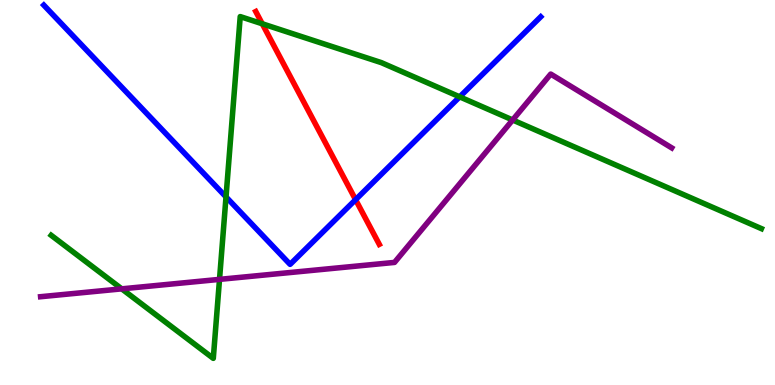[{'lines': ['blue', 'red'], 'intersections': [{'x': 4.59, 'y': 4.81}]}, {'lines': ['green', 'red'], 'intersections': [{'x': 3.38, 'y': 9.38}]}, {'lines': ['purple', 'red'], 'intersections': []}, {'lines': ['blue', 'green'], 'intersections': [{'x': 2.92, 'y': 4.89}, {'x': 5.93, 'y': 7.48}]}, {'lines': ['blue', 'purple'], 'intersections': []}, {'lines': ['green', 'purple'], 'intersections': [{'x': 1.57, 'y': 2.5}, {'x': 2.83, 'y': 2.74}, {'x': 6.61, 'y': 6.88}]}]